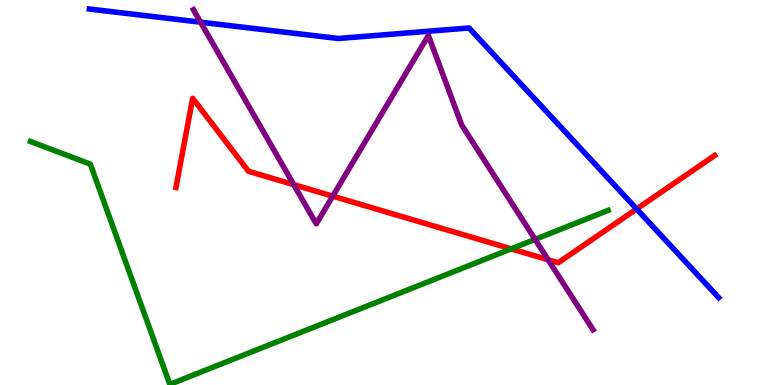[{'lines': ['blue', 'red'], 'intersections': [{'x': 8.21, 'y': 4.57}]}, {'lines': ['green', 'red'], 'intersections': [{'x': 6.6, 'y': 3.54}]}, {'lines': ['purple', 'red'], 'intersections': [{'x': 3.79, 'y': 5.2}, {'x': 4.29, 'y': 4.9}, {'x': 7.07, 'y': 3.25}]}, {'lines': ['blue', 'green'], 'intersections': []}, {'lines': ['blue', 'purple'], 'intersections': [{'x': 2.59, 'y': 9.42}]}, {'lines': ['green', 'purple'], 'intersections': [{'x': 6.9, 'y': 3.78}]}]